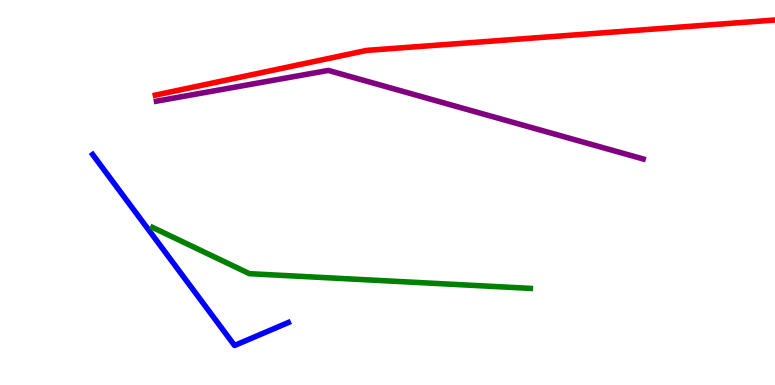[{'lines': ['blue', 'red'], 'intersections': []}, {'lines': ['green', 'red'], 'intersections': []}, {'lines': ['purple', 'red'], 'intersections': []}, {'lines': ['blue', 'green'], 'intersections': []}, {'lines': ['blue', 'purple'], 'intersections': []}, {'lines': ['green', 'purple'], 'intersections': []}]